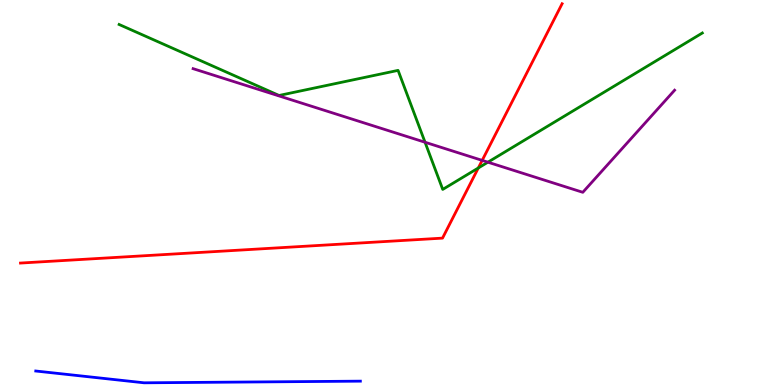[{'lines': ['blue', 'red'], 'intersections': []}, {'lines': ['green', 'red'], 'intersections': [{'x': 6.17, 'y': 5.64}]}, {'lines': ['purple', 'red'], 'intersections': [{'x': 6.22, 'y': 5.83}]}, {'lines': ['blue', 'green'], 'intersections': []}, {'lines': ['blue', 'purple'], 'intersections': []}, {'lines': ['green', 'purple'], 'intersections': [{'x': 5.48, 'y': 6.31}, {'x': 6.3, 'y': 5.79}]}]